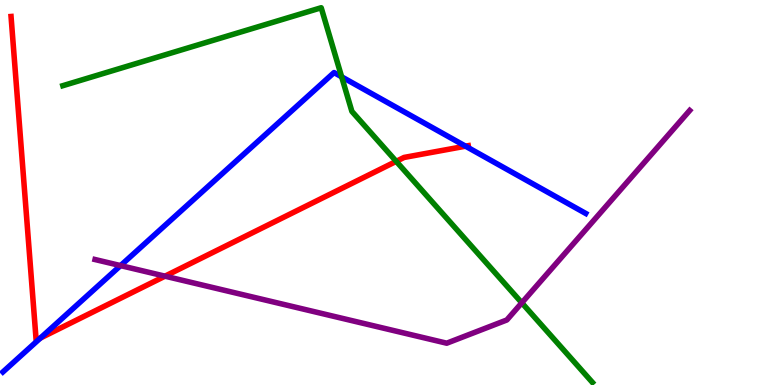[{'lines': ['blue', 'red'], 'intersections': [{'x': 0.522, 'y': 1.22}, {'x': 6.01, 'y': 6.2}]}, {'lines': ['green', 'red'], 'intersections': [{'x': 5.11, 'y': 5.81}]}, {'lines': ['purple', 'red'], 'intersections': [{'x': 2.13, 'y': 2.83}]}, {'lines': ['blue', 'green'], 'intersections': [{'x': 4.41, 'y': 8.0}]}, {'lines': ['blue', 'purple'], 'intersections': [{'x': 1.56, 'y': 3.1}]}, {'lines': ['green', 'purple'], 'intersections': [{'x': 6.73, 'y': 2.13}]}]